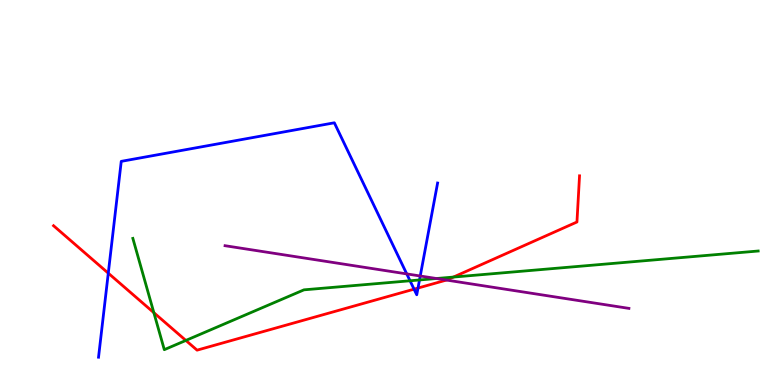[{'lines': ['blue', 'red'], 'intersections': [{'x': 1.4, 'y': 2.9}, {'x': 5.34, 'y': 2.49}, {'x': 5.39, 'y': 2.52}]}, {'lines': ['green', 'red'], 'intersections': [{'x': 1.99, 'y': 1.88}, {'x': 2.4, 'y': 1.16}, {'x': 5.85, 'y': 2.8}]}, {'lines': ['purple', 'red'], 'intersections': [{'x': 5.76, 'y': 2.73}]}, {'lines': ['blue', 'green'], 'intersections': [{'x': 5.29, 'y': 2.71}, {'x': 5.41, 'y': 2.73}]}, {'lines': ['blue', 'purple'], 'intersections': [{'x': 5.25, 'y': 2.89}, {'x': 5.42, 'y': 2.83}]}, {'lines': ['green', 'purple'], 'intersections': [{'x': 5.63, 'y': 2.77}]}]